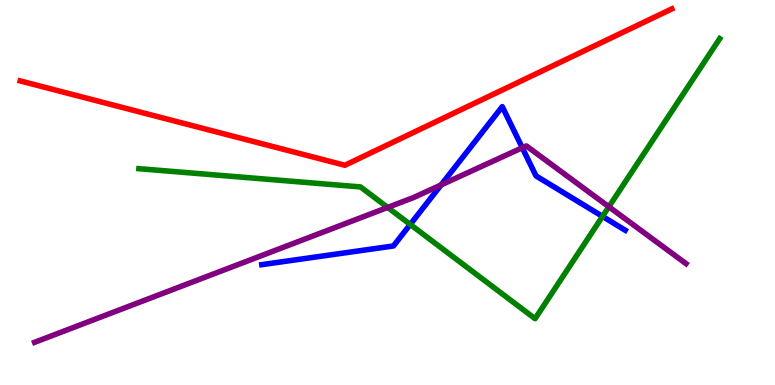[{'lines': ['blue', 'red'], 'intersections': []}, {'lines': ['green', 'red'], 'intersections': []}, {'lines': ['purple', 'red'], 'intersections': []}, {'lines': ['blue', 'green'], 'intersections': [{'x': 5.29, 'y': 4.17}, {'x': 7.77, 'y': 4.38}]}, {'lines': ['blue', 'purple'], 'intersections': [{'x': 5.69, 'y': 5.2}, {'x': 6.74, 'y': 6.16}]}, {'lines': ['green', 'purple'], 'intersections': [{'x': 5.0, 'y': 4.61}, {'x': 7.86, 'y': 4.63}]}]